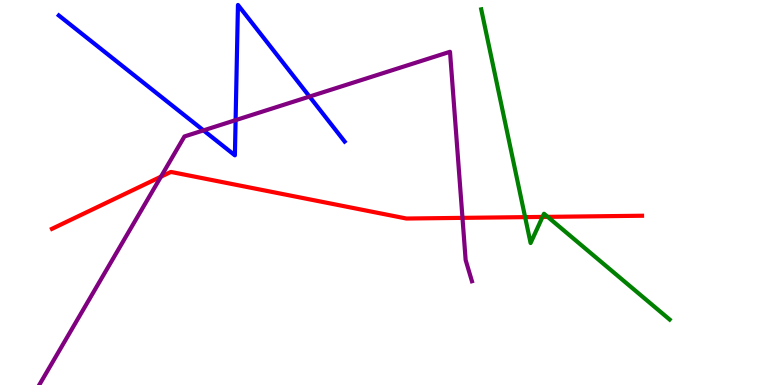[{'lines': ['blue', 'red'], 'intersections': []}, {'lines': ['green', 'red'], 'intersections': [{'x': 6.78, 'y': 4.36}, {'x': 7.0, 'y': 4.37}, {'x': 7.07, 'y': 4.37}]}, {'lines': ['purple', 'red'], 'intersections': [{'x': 2.08, 'y': 5.41}, {'x': 5.97, 'y': 4.34}]}, {'lines': ['blue', 'green'], 'intersections': []}, {'lines': ['blue', 'purple'], 'intersections': [{'x': 2.63, 'y': 6.61}, {'x': 3.04, 'y': 6.88}, {'x': 3.99, 'y': 7.49}]}, {'lines': ['green', 'purple'], 'intersections': []}]